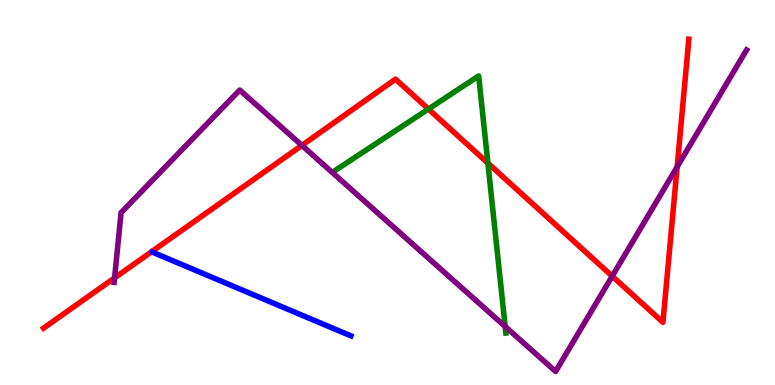[{'lines': ['blue', 'red'], 'intersections': []}, {'lines': ['green', 'red'], 'intersections': [{'x': 5.53, 'y': 7.17}, {'x': 6.3, 'y': 5.76}]}, {'lines': ['purple', 'red'], 'intersections': [{'x': 1.48, 'y': 2.78}, {'x': 3.9, 'y': 6.22}, {'x': 7.9, 'y': 2.83}, {'x': 8.74, 'y': 5.67}]}, {'lines': ['blue', 'green'], 'intersections': []}, {'lines': ['blue', 'purple'], 'intersections': []}, {'lines': ['green', 'purple'], 'intersections': [{'x': 6.52, 'y': 1.52}]}]